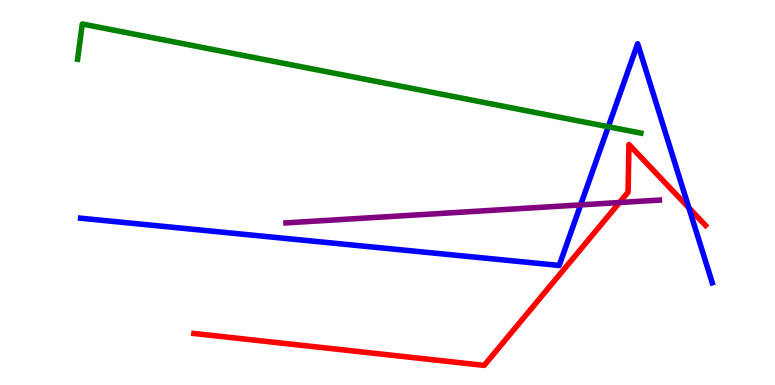[{'lines': ['blue', 'red'], 'intersections': [{'x': 8.89, 'y': 4.6}]}, {'lines': ['green', 'red'], 'intersections': []}, {'lines': ['purple', 'red'], 'intersections': [{'x': 7.99, 'y': 4.74}]}, {'lines': ['blue', 'green'], 'intersections': [{'x': 7.85, 'y': 6.71}]}, {'lines': ['blue', 'purple'], 'intersections': [{'x': 7.49, 'y': 4.68}]}, {'lines': ['green', 'purple'], 'intersections': []}]